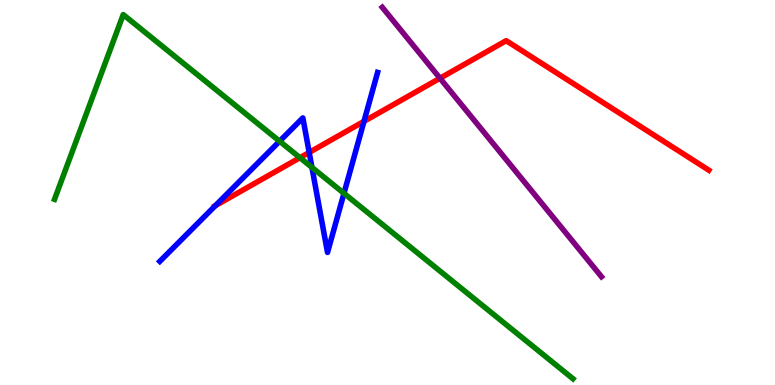[{'lines': ['blue', 'red'], 'intersections': [{'x': 2.78, 'y': 4.66}, {'x': 3.99, 'y': 6.04}, {'x': 4.7, 'y': 6.85}]}, {'lines': ['green', 'red'], 'intersections': [{'x': 3.87, 'y': 5.9}]}, {'lines': ['purple', 'red'], 'intersections': [{'x': 5.68, 'y': 7.97}]}, {'lines': ['blue', 'green'], 'intersections': [{'x': 3.61, 'y': 6.33}, {'x': 4.02, 'y': 5.65}, {'x': 4.44, 'y': 4.98}]}, {'lines': ['blue', 'purple'], 'intersections': []}, {'lines': ['green', 'purple'], 'intersections': []}]